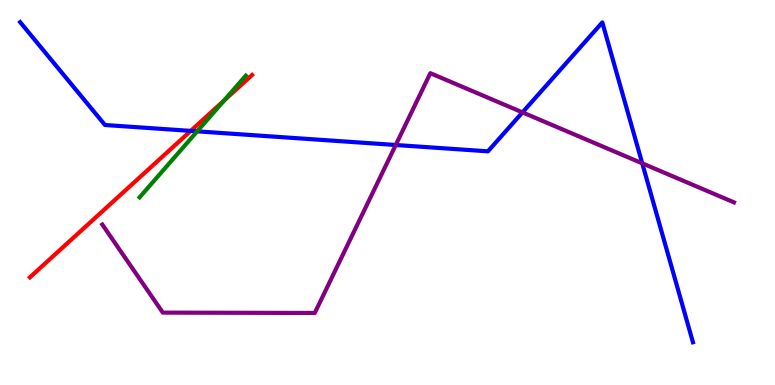[{'lines': ['blue', 'red'], 'intersections': [{'x': 2.46, 'y': 6.6}]}, {'lines': ['green', 'red'], 'intersections': [{'x': 2.89, 'y': 7.39}]}, {'lines': ['purple', 'red'], 'intersections': []}, {'lines': ['blue', 'green'], 'intersections': [{'x': 2.54, 'y': 6.59}]}, {'lines': ['blue', 'purple'], 'intersections': [{'x': 5.11, 'y': 6.23}, {'x': 6.74, 'y': 7.08}, {'x': 8.29, 'y': 5.76}]}, {'lines': ['green', 'purple'], 'intersections': []}]